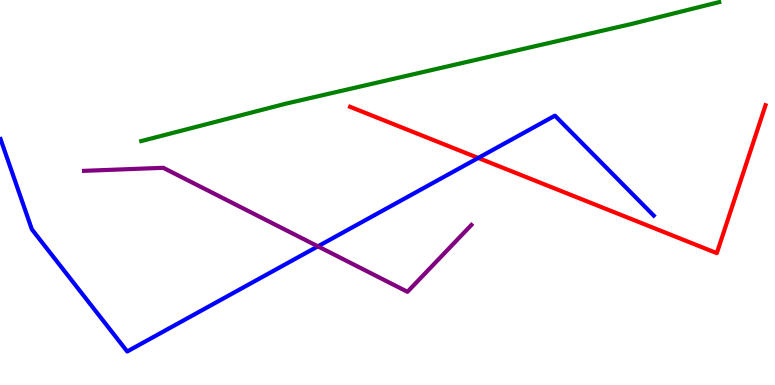[{'lines': ['blue', 'red'], 'intersections': [{'x': 6.17, 'y': 5.9}]}, {'lines': ['green', 'red'], 'intersections': []}, {'lines': ['purple', 'red'], 'intersections': []}, {'lines': ['blue', 'green'], 'intersections': []}, {'lines': ['blue', 'purple'], 'intersections': [{'x': 4.1, 'y': 3.6}]}, {'lines': ['green', 'purple'], 'intersections': []}]